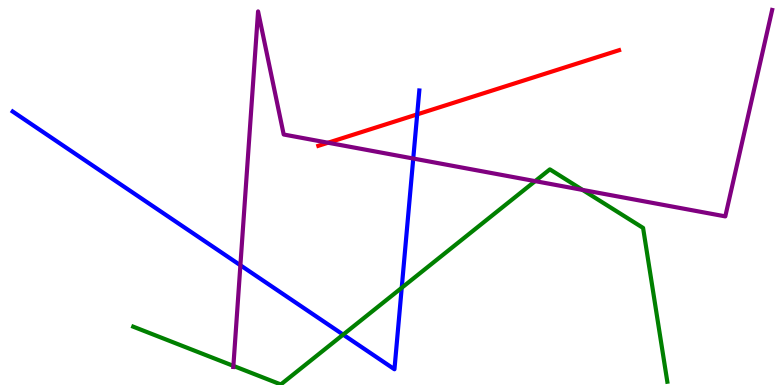[{'lines': ['blue', 'red'], 'intersections': [{'x': 5.38, 'y': 7.03}]}, {'lines': ['green', 'red'], 'intersections': []}, {'lines': ['purple', 'red'], 'intersections': [{'x': 4.23, 'y': 6.29}]}, {'lines': ['blue', 'green'], 'intersections': [{'x': 4.43, 'y': 1.31}, {'x': 5.18, 'y': 2.52}]}, {'lines': ['blue', 'purple'], 'intersections': [{'x': 3.1, 'y': 3.11}, {'x': 5.33, 'y': 5.88}]}, {'lines': ['green', 'purple'], 'intersections': [{'x': 3.01, 'y': 0.496}, {'x': 6.91, 'y': 5.3}, {'x': 7.52, 'y': 5.07}]}]